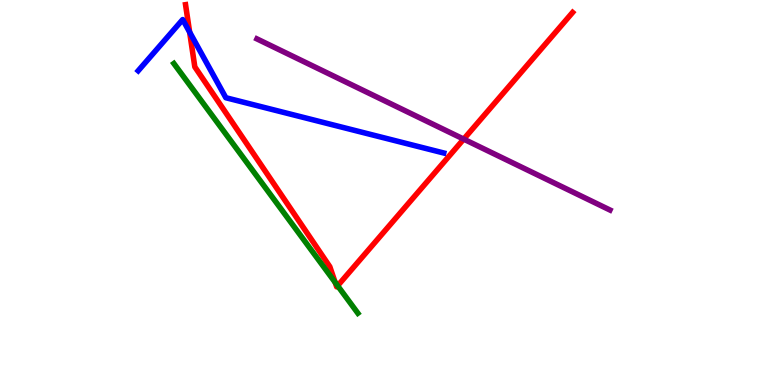[{'lines': ['blue', 'red'], 'intersections': [{'x': 2.45, 'y': 9.17}]}, {'lines': ['green', 'red'], 'intersections': [{'x': 4.33, 'y': 2.66}, {'x': 4.36, 'y': 2.58}]}, {'lines': ['purple', 'red'], 'intersections': [{'x': 5.98, 'y': 6.39}]}, {'lines': ['blue', 'green'], 'intersections': []}, {'lines': ['blue', 'purple'], 'intersections': []}, {'lines': ['green', 'purple'], 'intersections': []}]